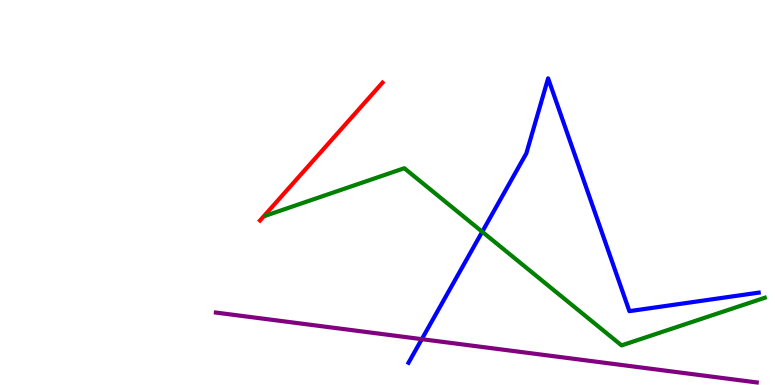[{'lines': ['blue', 'red'], 'intersections': []}, {'lines': ['green', 'red'], 'intersections': []}, {'lines': ['purple', 'red'], 'intersections': []}, {'lines': ['blue', 'green'], 'intersections': [{'x': 6.22, 'y': 3.98}]}, {'lines': ['blue', 'purple'], 'intersections': [{'x': 5.44, 'y': 1.19}]}, {'lines': ['green', 'purple'], 'intersections': []}]